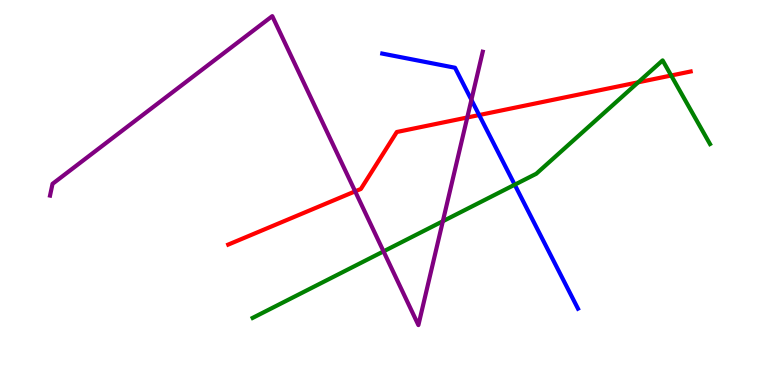[{'lines': ['blue', 'red'], 'intersections': [{'x': 6.18, 'y': 7.01}]}, {'lines': ['green', 'red'], 'intersections': [{'x': 8.23, 'y': 7.86}, {'x': 8.66, 'y': 8.04}]}, {'lines': ['purple', 'red'], 'intersections': [{'x': 4.58, 'y': 5.03}, {'x': 6.03, 'y': 6.95}]}, {'lines': ['blue', 'green'], 'intersections': [{'x': 6.64, 'y': 5.2}]}, {'lines': ['blue', 'purple'], 'intersections': [{'x': 6.08, 'y': 7.41}]}, {'lines': ['green', 'purple'], 'intersections': [{'x': 4.95, 'y': 3.47}, {'x': 5.71, 'y': 4.25}]}]